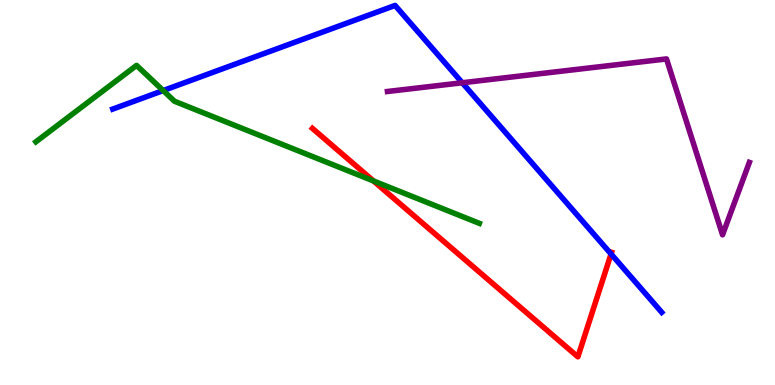[{'lines': ['blue', 'red'], 'intersections': [{'x': 7.88, 'y': 3.4}]}, {'lines': ['green', 'red'], 'intersections': [{'x': 4.82, 'y': 5.3}]}, {'lines': ['purple', 'red'], 'intersections': []}, {'lines': ['blue', 'green'], 'intersections': [{'x': 2.11, 'y': 7.65}]}, {'lines': ['blue', 'purple'], 'intersections': [{'x': 5.96, 'y': 7.85}]}, {'lines': ['green', 'purple'], 'intersections': []}]